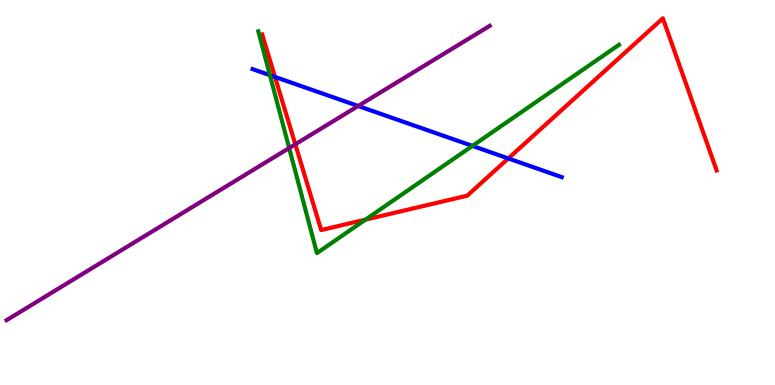[{'lines': ['blue', 'red'], 'intersections': [{'x': 3.55, 'y': 8.0}, {'x': 6.56, 'y': 5.88}]}, {'lines': ['green', 'red'], 'intersections': [{'x': 4.72, 'y': 4.3}]}, {'lines': ['purple', 'red'], 'intersections': [{'x': 3.81, 'y': 6.25}]}, {'lines': ['blue', 'green'], 'intersections': [{'x': 3.48, 'y': 8.05}, {'x': 6.1, 'y': 6.21}]}, {'lines': ['blue', 'purple'], 'intersections': [{'x': 4.62, 'y': 7.25}]}, {'lines': ['green', 'purple'], 'intersections': [{'x': 3.73, 'y': 6.15}]}]